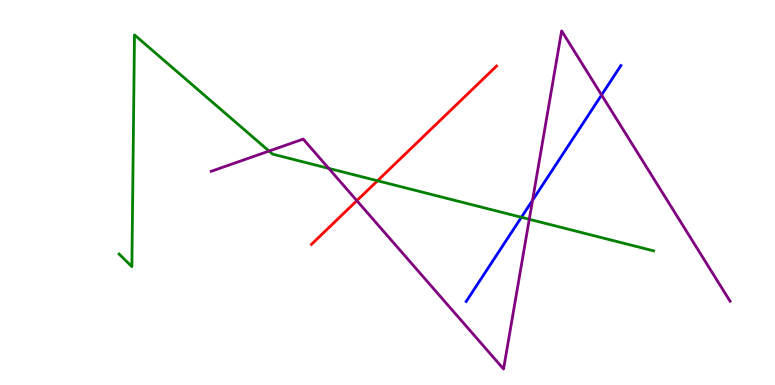[{'lines': ['blue', 'red'], 'intersections': []}, {'lines': ['green', 'red'], 'intersections': [{'x': 4.87, 'y': 5.3}]}, {'lines': ['purple', 'red'], 'intersections': [{'x': 4.6, 'y': 4.79}]}, {'lines': ['blue', 'green'], 'intersections': [{'x': 6.73, 'y': 4.36}]}, {'lines': ['blue', 'purple'], 'intersections': [{'x': 6.87, 'y': 4.8}, {'x': 7.76, 'y': 7.53}]}, {'lines': ['green', 'purple'], 'intersections': [{'x': 3.47, 'y': 6.08}, {'x': 4.24, 'y': 5.63}, {'x': 6.83, 'y': 4.3}]}]